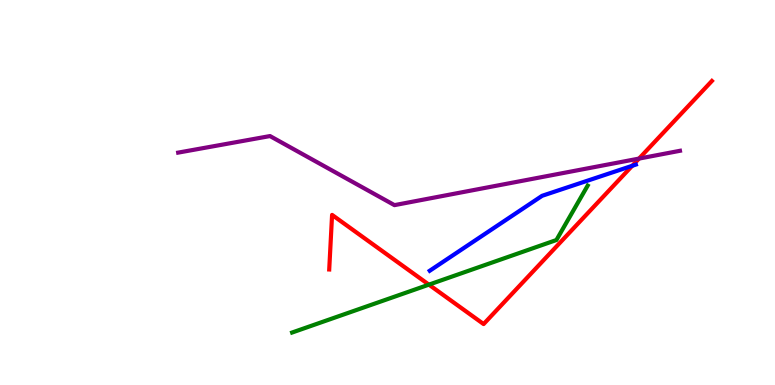[{'lines': ['blue', 'red'], 'intersections': [{'x': 8.16, 'y': 5.69}]}, {'lines': ['green', 'red'], 'intersections': [{'x': 5.53, 'y': 2.61}]}, {'lines': ['purple', 'red'], 'intersections': [{'x': 8.25, 'y': 5.88}]}, {'lines': ['blue', 'green'], 'intersections': []}, {'lines': ['blue', 'purple'], 'intersections': []}, {'lines': ['green', 'purple'], 'intersections': []}]